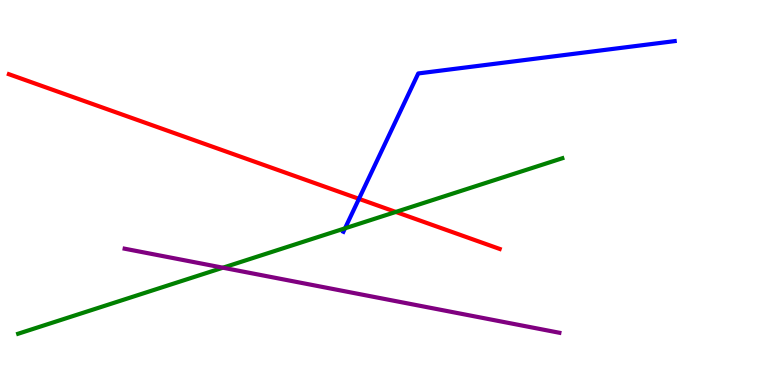[{'lines': ['blue', 'red'], 'intersections': [{'x': 4.63, 'y': 4.84}]}, {'lines': ['green', 'red'], 'intersections': [{'x': 5.11, 'y': 4.49}]}, {'lines': ['purple', 'red'], 'intersections': []}, {'lines': ['blue', 'green'], 'intersections': [{'x': 4.45, 'y': 4.07}]}, {'lines': ['blue', 'purple'], 'intersections': []}, {'lines': ['green', 'purple'], 'intersections': [{'x': 2.88, 'y': 3.05}]}]